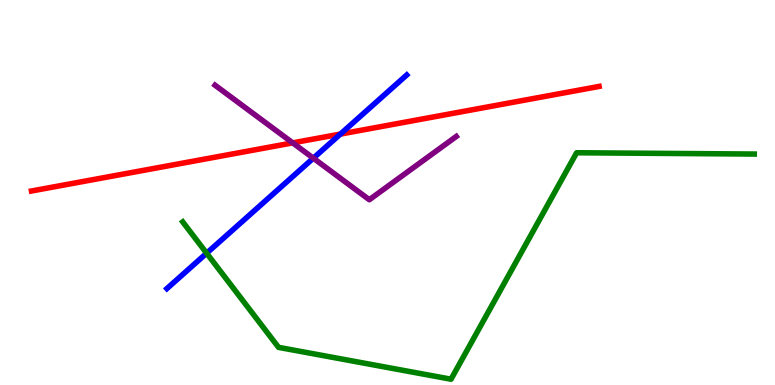[{'lines': ['blue', 'red'], 'intersections': [{'x': 4.39, 'y': 6.52}]}, {'lines': ['green', 'red'], 'intersections': []}, {'lines': ['purple', 'red'], 'intersections': [{'x': 3.78, 'y': 6.29}]}, {'lines': ['blue', 'green'], 'intersections': [{'x': 2.67, 'y': 3.42}]}, {'lines': ['blue', 'purple'], 'intersections': [{'x': 4.04, 'y': 5.89}]}, {'lines': ['green', 'purple'], 'intersections': []}]